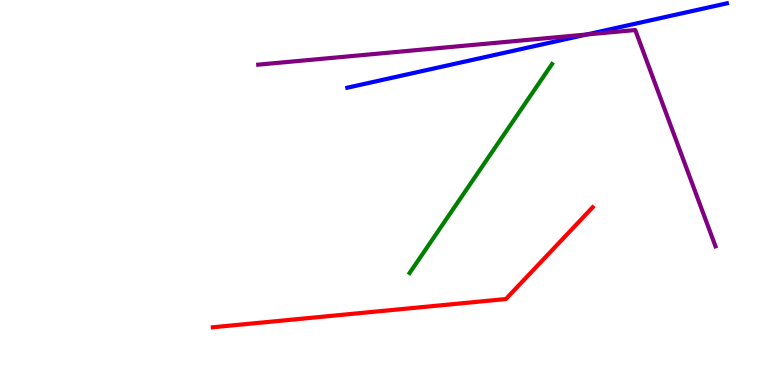[{'lines': ['blue', 'red'], 'intersections': []}, {'lines': ['green', 'red'], 'intersections': []}, {'lines': ['purple', 'red'], 'intersections': []}, {'lines': ['blue', 'green'], 'intersections': []}, {'lines': ['blue', 'purple'], 'intersections': [{'x': 7.57, 'y': 9.1}]}, {'lines': ['green', 'purple'], 'intersections': []}]